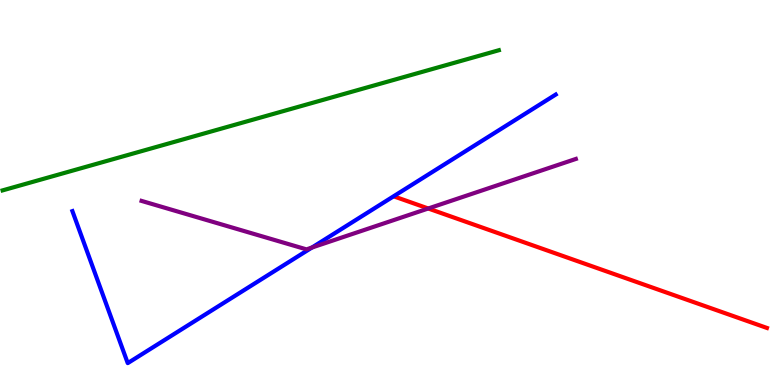[{'lines': ['blue', 'red'], 'intersections': []}, {'lines': ['green', 'red'], 'intersections': []}, {'lines': ['purple', 'red'], 'intersections': [{'x': 5.53, 'y': 4.58}]}, {'lines': ['blue', 'green'], 'intersections': []}, {'lines': ['blue', 'purple'], 'intersections': [{'x': 4.03, 'y': 3.57}]}, {'lines': ['green', 'purple'], 'intersections': []}]